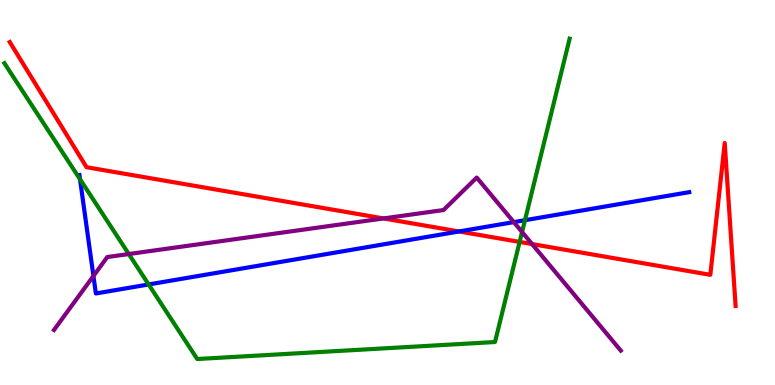[{'lines': ['blue', 'red'], 'intersections': [{'x': 5.92, 'y': 3.99}]}, {'lines': ['green', 'red'], 'intersections': [{'x': 6.7, 'y': 3.72}]}, {'lines': ['purple', 'red'], 'intersections': [{'x': 4.95, 'y': 4.33}, {'x': 6.87, 'y': 3.66}]}, {'lines': ['blue', 'green'], 'intersections': [{'x': 1.03, 'y': 5.35}, {'x': 1.92, 'y': 2.61}, {'x': 6.77, 'y': 4.28}]}, {'lines': ['blue', 'purple'], 'intersections': [{'x': 1.21, 'y': 2.83}, {'x': 6.63, 'y': 4.23}]}, {'lines': ['green', 'purple'], 'intersections': [{'x': 1.66, 'y': 3.4}, {'x': 6.74, 'y': 3.97}]}]